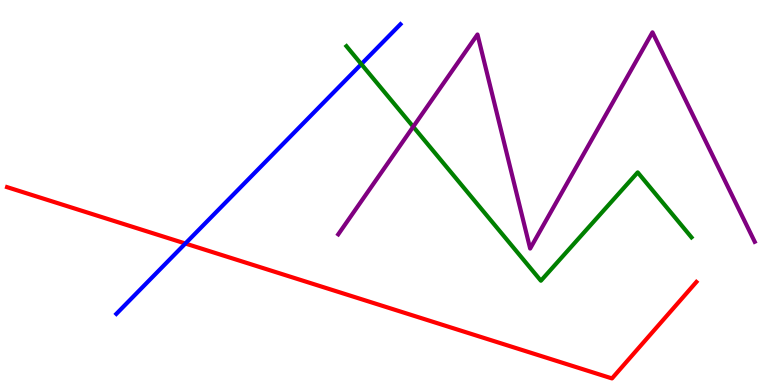[{'lines': ['blue', 'red'], 'intersections': [{'x': 2.39, 'y': 3.67}]}, {'lines': ['green', 'red'], 'intersections': []}, {'lines': ['purple', 'red'], 'intersections': []}, {'lines': ['blue', 'green'], 'intersections': [{'x': 4.66, 'y': 8.33}]}, {'lines': ['blue', 'purple'], 'intersections': []}, {'lines': ['green', 'purple'], 'intersections': [{'x': 5.33, 'y': 6.71}]}]